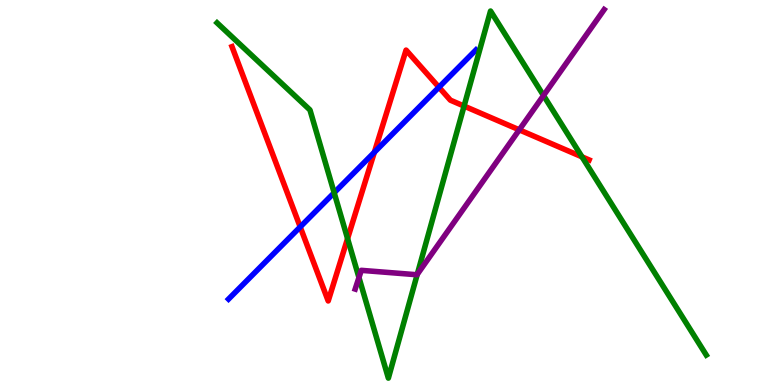[{'lines': ['blue', 'red'], 'intersections': [{'x': 3.87, 'y': 4.11}, {'x': 4.83, 'y': 6.05}, {'x': 5.66, 'y': 7.73}]}, {'lines': ['green', 'red'], 'intersections': [{'x': 4.48, 'y': 3.8}, {'x': 5.99, 'y': 7.24}, {'x': 7.51, 'y': 5.93}]}, {'lines': ['purple', 'red'], 'intersections': [{'x': 6.7, 'y': 6.63}]}, {'lines': ['blue', 'green'], 'intersections': [{'x': 4.31, 'y': 4.99}]}, {'lines': ['blue', 'purple'], 'intersections': []}, {'lines': ['green', 'purple'], 'intersections': [{'x': 4.63, 'y': 2.79}, {'x': 5.38, 'y': 2.87}, {'x': 7.01, 'y': 7.52}]}]